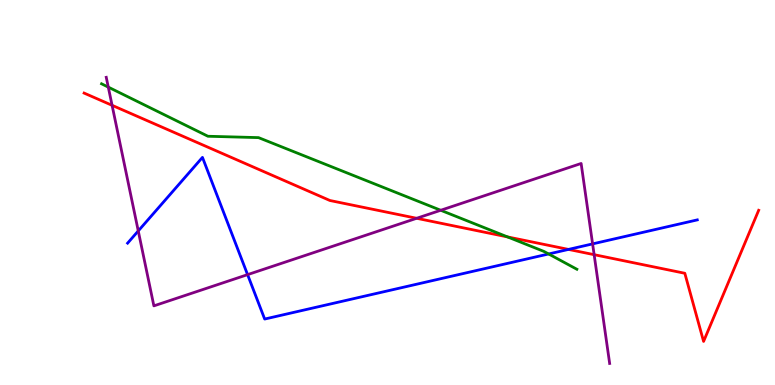[{'lines': ['blue', 'red'], 'intersections': [{'x': 7.34, 'y': 3.52}]}, {'lines': ['green', 'red'], 'intersections': [{'x': 6.55, 'y': 3.85}]}, {'lines': ['purple', 'red'], 'intersections': [{'x': 1.45, 'y': 7.26}, {'x': 5.38, 'y': 4.33}, {'x': 7.67, 'y': 3.39}]}, {'lines': ['blue', 'green'], 'intersections': [{'x': 7.08, 'y': 3.4}]}, {'lines': ['blue', 'purple'], 'intersections': [{'x': 1.78, 'y': 4.0}, {'x': 3.19, 'y': 2.87}, {'x': 7.65, 'y': 3.67}]}, {'lines': ['green', 'purple'], 'intersections': [{'x': 1.4, 'y': 7.74}, {'x': 5.69, 'y': 4.54}]}]